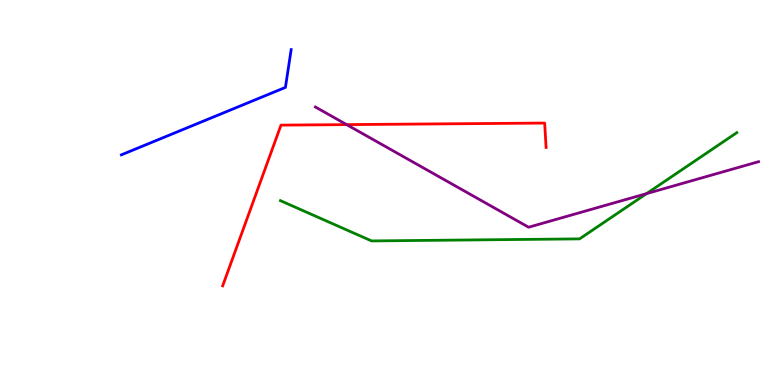[{'lines': ['blue', 'red'], 'intersections': []}, {'lines': ['green', 'red'], 'intersections': []}, {'lines': ['purple', 'red'], 'intersections': [{'x': 4.47, 'y': 6.76}]}, {'lines': ['blue', 'green'], 'intersections': []}, {'lines': ['blue', 'purple'], 'intersections': []}, {'lines': ['green', 'purple'], 'intersections': [{'x': 8.34, 'y': 4.97}]}]